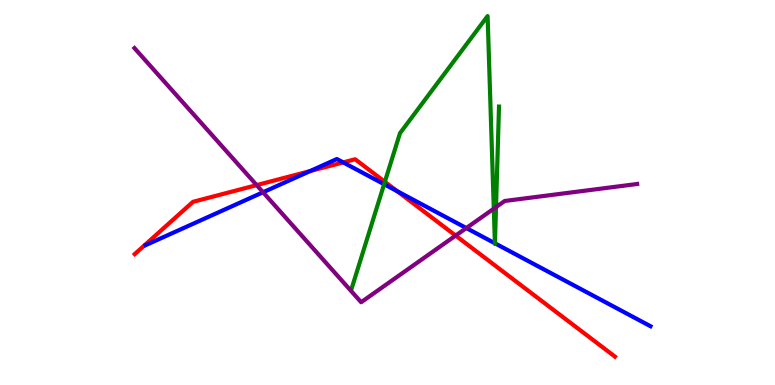[{'lines': ['blue', 'red'], 'intersections': [{'x': 4.0, 'y': 5.56}, {'x': 4.43, 'y': 5.78}, {'x': 5.12, 'y': 5.03}]}, {'lines': ['green', 'red'], 'intersections': [{'x': 4.97, 'y': 5.28}]}, {'lines': ['purple', 'red'], 'intersections': [{'x': 3.31, 'y': 5.19}, {'x': 5.88, 'y': 3.88}]}, {'lines': ['blue', 'green'], 'intersections': [{'x': 4.96, 'y': 5.22}, {'x': 6.39, 'y': 3.68}, {'x': 6.39, 'y': 3.68}]}, {'lines': ['blue', 'purple'], 'intersections': [{'x': 3.39, 'y': 5.01}, {'x': 6.02, 'y': 4.08}]}, {'lines': ['green', 'purple'], 'intersections': [{'x': 6.37, 'y': 4.58}, {'x': 6.4, 'y': 4.62}]}]